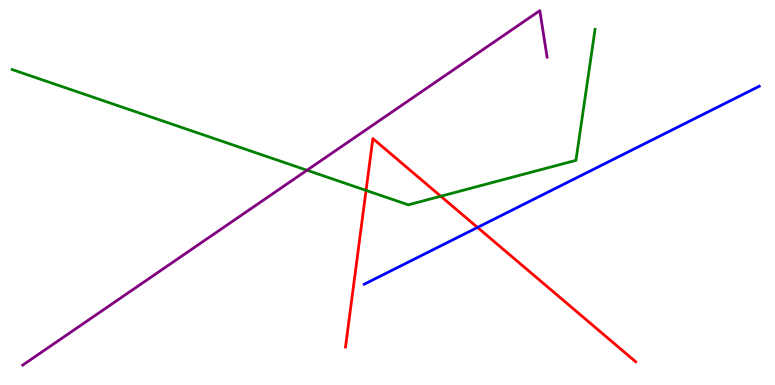[{'lines': ['blue', 'red'], 'intersections': [{'x': 6.16, 'y': 4.09}]}, {'lines': ['green', 'red'], 'intersections': [{'x': 4.72, 'y': 5.05}, {'x': 5.69, 'y': 4.9}]}, {'lines': ['purple', 'red'], 'intersections': []}, {'lines': ['blue', 'green'], 'intersections': []}, {'lines': ['blue', 'purple'], 'intersections': []}, {'lines': ['green', 'purple'], 'intersections': [{'x': 3.96, 'y': 5.58}]}]